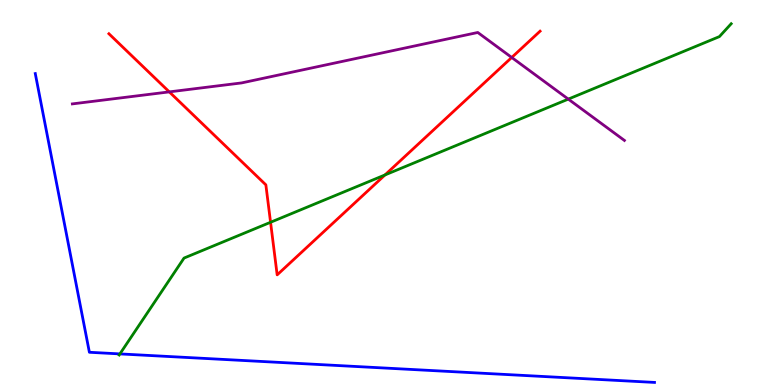[{'lines': ['blue', 'red'], 'intersections': []}, {'lines': ['green', 'red'], 'intersections': [{'x': 3.49, 'y': 4.23}, {'x': 4.97, 'y': 5.46}]}, {'lines': ['purple', 'red'], 'intersections': [{'x': 2.18, 'y': 7.61}, {'x': 6.6, 'y': 8.51}]}, {'lines': ['blue', 'green'], 'intersections': [{'x': 1.55, 'y': 0.808}]}, {'lines': ['blue', 'purple'], 'intersections': []}, {'lines': ['green', 'purple'], 'intersections': [{'x': 7.33, 'y': 7.43}]}]